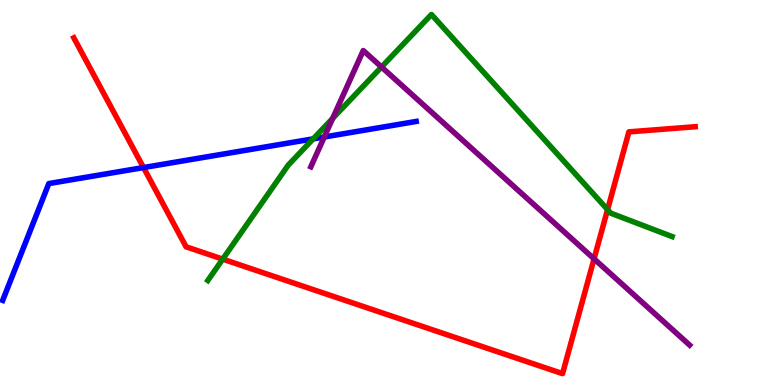[{'lines': ['blue', 'red'], 'intersections': [{'x': 1.85, 'y': 5.65}]}, {'lines': ['green', 'red'], 'intersections': [{'x': 2.87, 'y': 3.27}, {'x': 7.84, 'y': 4.56}]}, {'lines': ['purple', 'red'], 'intersections': [{'x': 7.67, 'y': 3.28}]}, {'lines': ['blue', 'green'], 'intersections': [{'x': 4.04, 'y': 6.39}]}, {'lines': ['blue', 'purple'], 'intersections': [{'x': 4.18, 'y': 6.44}]}, {'lines': ['green', 'purple'], 'intersections': [{'x': 4.29, 'y': 6.93}, {'x': 4.92, 'y': 8.26}]}]